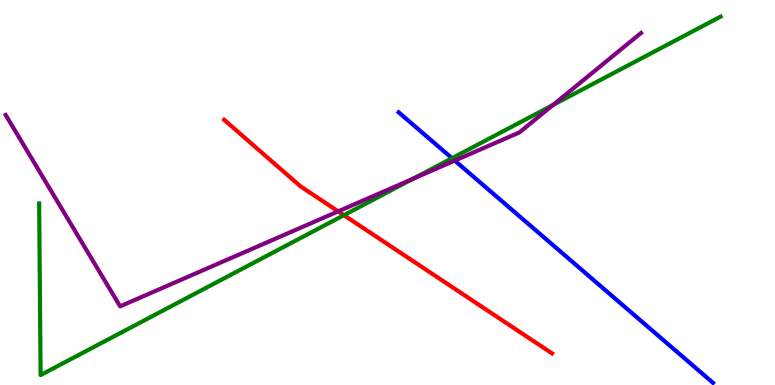[{'lines': ['blue', 'red'], 'intersections': []}, {'lines': ['green', 'red'], 'intersections': [{'x': 4.44, 'y': 4.41}]}, {'lines': ['purple', 'red'], 'intersections': [{'x': 4.36, 'y': 4.51}]}, {'lines': ['blue', 'green'], 'intersections': [{'x': 5.83, 'y': 5.89}]}, {'lines': ['blue', 'purple'], 'intersections': [{'x': 5.87, 'y': 5.83}]}, {'lines': ['green', 'purple'], 'intersections': [{'x': 5.33, 'y': 5.35}, {'x': 7.14, 'y': 7.27}]}]